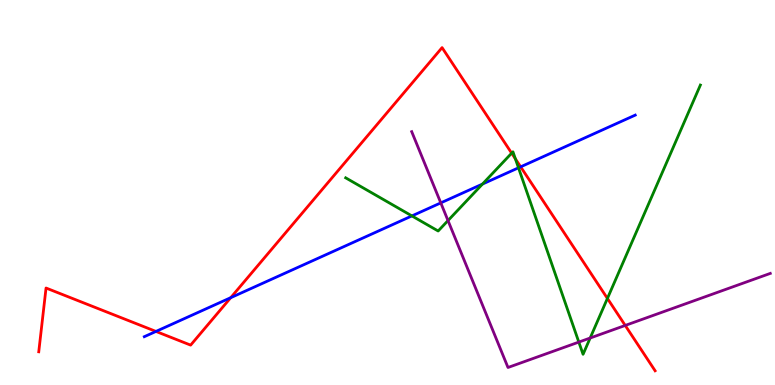[{'lines': ['blue', 'red'], 'intersections': [{'x': 2.01, 'y': 1.39}, {'x': 2.98, 'y': 2.27}, {'x': 6.72, 'y': 5.67}]}, {'lines': ['green', 'red'], 'intersections': [{'x': 6.6, 'y': 6.02}, {'x': 6.65, 'y': 5.88}, {'x': 7.84, 'y': 2.25}]}, {'lines': ['purple', 'red'], 'intersections': [{'x': 8.07, 'y': 1.55}]}, {'lines': ['blue', 'green'], 'intersections': [{'x': 5.31, 'y': 4.39}, {'x': 6.23, 'y': 5.22}, {'x': 6.69, 'y': 5.64}]}, {'lines': ['blue', 'purple'], 'intersections': [{'x': 5.69, 'y': 4.73}]}, {'lines': ['green', 'purple'], 'intersections': [{'x': 5.78, 'y': 4.27}, {'x': 7.47, 'y': 1.11}, {'x': 7.62, 'y': 1.22}]}]